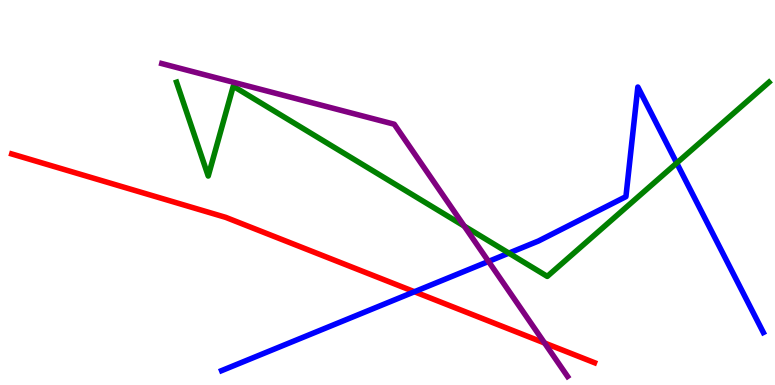[{'lines': ['blue', 'red'], 'intersections': [{'x': 5.35, 'y': 2.42}]}, {'lines': ['green', 'red'], 'intersections': []}, {'lines': ['purple', 'red'], 'intersections': [{'x': 7.03, 'y': 1.09}]}, {'lines': ['blue', 'green'], 'intersections': [{'x': 6.57, 'y': 3.43}, {'x': 8.73, 'y': 5.77}]}, {'lines': ['blue', 'purple'], 'intersections': [{'x': 6.3, 'y': 3.21}]}, {'lines': ['green', 'purple'], 'intersections': [{'x': 5.99, 'y': 4.13}]}]